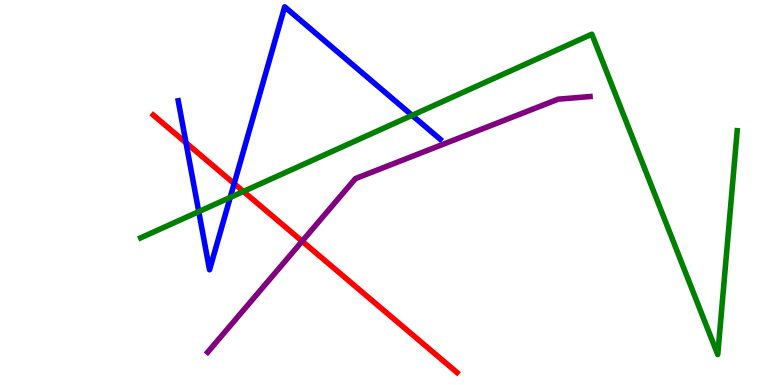[{'lines': ['blue', 'red'], 'intersections': [{'x': 2.4, 'y': 6.29}, {'x': 3.02, 'y': 5.23}]}, {'lines': ['green', 'red'], 'intersections': [{'x': 3.14, 'y': 5.03}]}, {'lines': ['purple', 'red'], 'intersections': [{'x': 3.9, 'y': 3.73}]}, {'lines': ['blue', 'green'], 'intersections': [{'x': 2.56, 'y': 4.5}, {'x': 2.97, 'y': 4.87}, {'x': 5.32, 'y': 7.0}]}, {'lines': ['blue', 'purple'], 'intersections': []}, {'lines': ['green', 'purple'], 'intersections': []}]